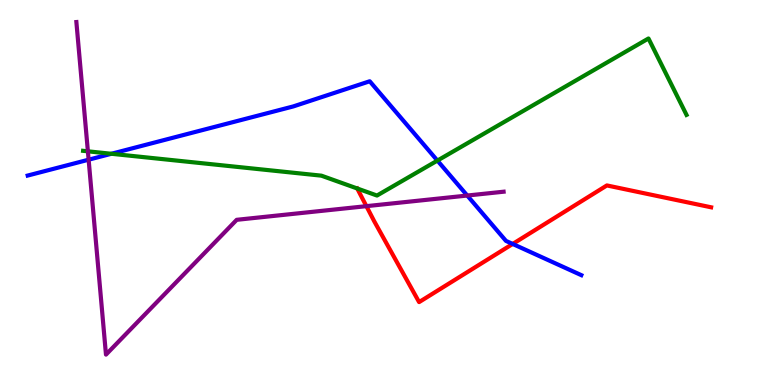[{'lines': ['blue', 'red'], 'intersections': [{'x': 6.62, 'y': 3.66}]}, {'lines': ['green', 'red'], 'intersections': []}, {'lines': ['purple', 'red'], 'intersections': [{'x': 4.73, 'y': 4.65}]}, {'lines': ['blue', 'green'], 'intersections': [{'x': 1.44, 'y': 6.01}, {'x': 5.64, 'y': 5.83}]}, {'lines': ['blue', 'purple'], 'intersections': [{'x': 1.14, 'y': 5.85}, {'x': 6.03, 'y': 4.92}]}, {'lines': ['green', 'purple'], 'intersections': [{'x': 1.13, 'y': 6.07}]}]